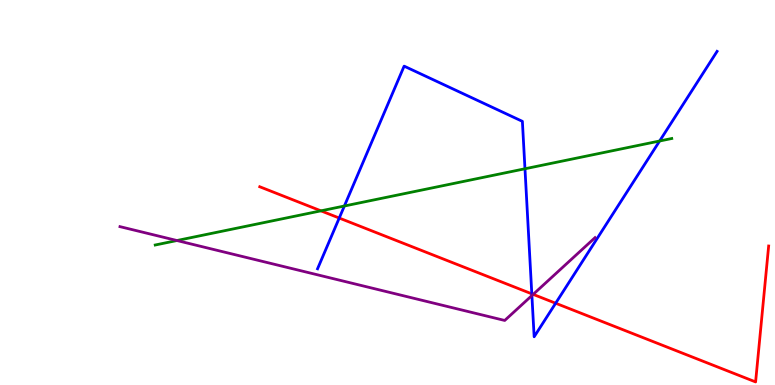[{'lines': ['blue', 'red'], 'intersections': [{'x': 4.38, 'y': 4.34}, {'x': 6.86, 'y': 2.37}, {'x': 7.17, 'y': 2.12}]}, {'lines': ['green', 'red'], 'intersections': [{'x': 4.14, 'y': 4.52}]}, {'lines': ['purple', 'red'], 'intersections': [{'x': 6.88, 'y': 2.35}]}, {'lines': ['blue', 'green'], 'intersections': [{'x': 4.44, 'y': 4.65}, {'x': 6.77, 'y': 5.62}, {'x': 8.51, 'y': 6.34}]}, {'lines': ['blue', 'purple'], 'intersections': [{'x': 6.86, 'y': 2.32}]}, {'lines': ['green', 'purple'], 'intersections': [{'x': 2.28, 'y': 3.75}]}]